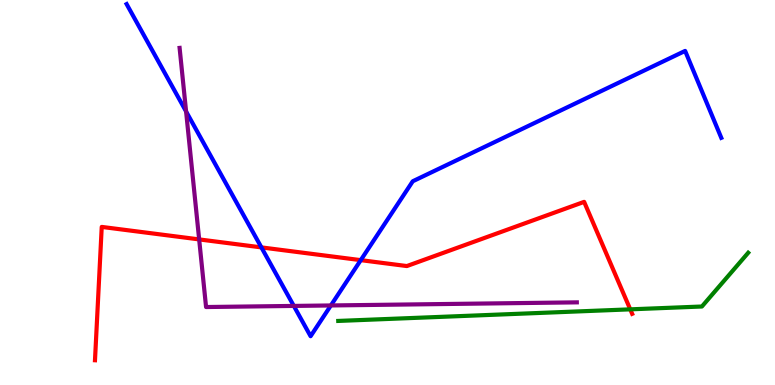[{'lines': ['blue', 'red'], 'intersections': [{'x': 3.37, 'y': 3.57}, {'x': 4.65, 'y': 3.24}]}, {'lines': ['green', 'red'], 'intersections': [{'x': 8.13, 'y': 1.97}]}, {'lines': ['purple', 'red'], 'intersections': [{'x': 2.57, 'y': 3.78}]}, {'lines': ['blue', 'green'], 'intersections': []}, {'lines': ['blue', 'purple'], 'intersections': [{'x': 2.4, 'y': 7.11}, {'x': 3.79, 'y': 2.05}, {'x': 4.27, 'y': 2.07}]}, {'lines': ['green', 'purple'], 'intersections': []}]